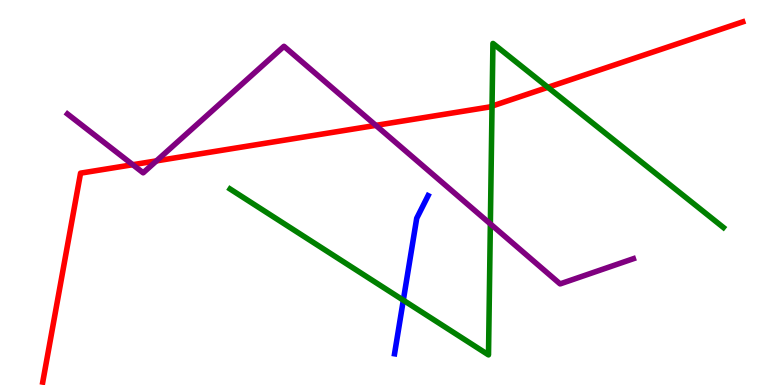[{'lines': ['blue', 'red'], 'intersections': []}, {'lines': ['green', 'red'], 'intersections': [{'x': 6.35, 'y': 7.24}, {'x': 7.07, 'y': 7.73}]}, {'lines': ['purple', 'red'], 'intersections': [{'x': 1.71, 'y': 5.72}, {'x': 2.02, 'y': 5.82}, {'x': 4.85, 'y': 6.74}]}, {'lines': ['blue', 'green'], 'intersections': [{'x': 5.2, 'y': 2.2}]}, {'lines': ['blue', 'purple'], 'intersections': []}, {'lines': ['green', 'purple'], 'intersections': [{'x': 6.33, 'y': 4.18}]}]